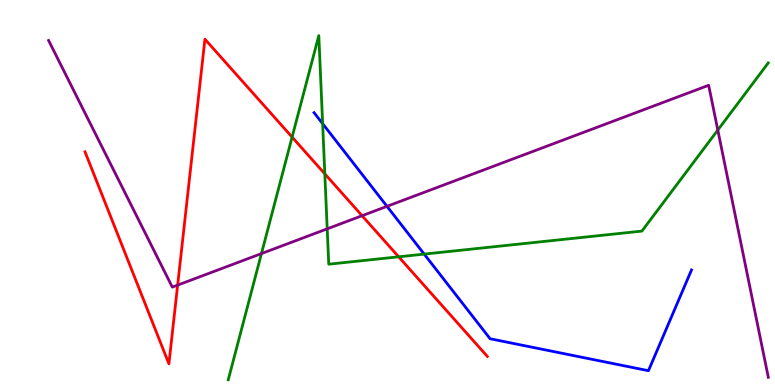[{'lines': ['blue', 'red'], 'intersections': []}, {'lines': ['green', 'red'], 'intersections': [{'x': 3.77, 'y': 6.44}, {'x': 4.19, 'y': 5.48}, {'x': 5.14, 'y': 3.33}]}, {'lines': ['purple', 'red'], 'intersections': [{'x': 2.29, 'y': 2.59}, {'x': 4.67, 'y': 4.4}]}, {'lines': ['blue', 'green'], 'intersections': [{'x': 4.16, 'y': 6.79}, {'x': 5.47, 'y': 3.4}]}, {'lines': ['blue', 'purple'], 'intersections': [{'x': 4.99, 'y': 4.64}]}, {'lines': ['green', 'purple'], 'intersections': [{'x': 3.37, 'y': 3.41}, {'x': 4.22, 'y': 4.06}, {'x': 9.26, 'y': 6.62}]}]